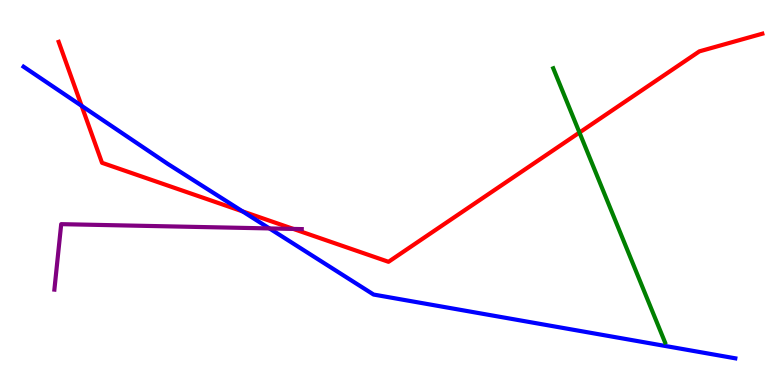[{'lines': ['blue', 'red'], 'intersections': [{'x': 1.05, 'y': 7.25}, {'x': 3.13, 'y': 4.51}]}, {'lines': ['green', 'red'], 'intersections': [{'x': 7.48, 'y': 6.56}]}, {'lines': ['purple', 'red'], 'intersections': [{'x': 3.79, 'y': 4.05}]}, {'lines': ['blue', 'green'], 'intersections': []}, {'lines': ['blue', 'purple'], 'intersections': [{'x': 3.48, 'y': 4.07}]}, {'lines': ['green', 'purple'], 'intersections': []}]